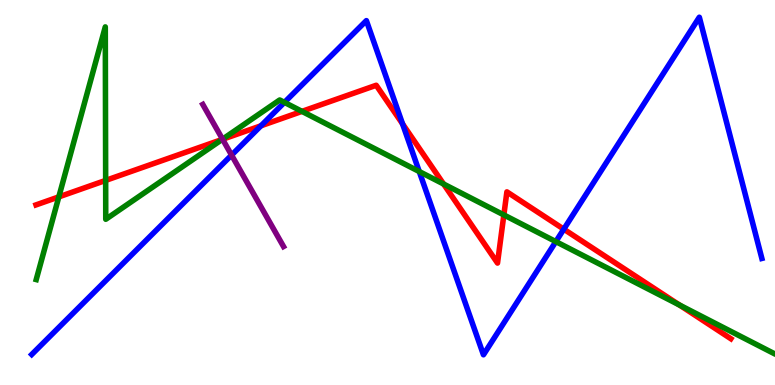[{'lines': ['blue', 'red'], 'intersections': [{'x': 3.37, 'y': 6.73}, {'x': 5.19, 'y': 6.78}, {'x': 7.27, 'y': 4.05}]}, {'lines': ['green', 'red'], 'intersections': [{'x': 0.759, 'y': 4.89}, {'x': 1.36, 'y': 5.31}, {'x': 2.87, 'y': 6.38}, {'x': 3.9, 'y': 7.11}, {'x': 5.72, 'y': 5.22}, {'x': 6.5, 'y': 4.42}, {'x': 8.77, 'y': 2.08}]}, {'lines': ['purple', 'red'], 'intersections': [{'x': 2.87, 'y': 6.38}]}, {'lines': ['blue', 'green'], 'intersections': [{'x': 3.67, 'y': 7.34}, {'x': 5.41, 'y': 5.54}, {'x': 7.17, 'y': 3.72}]}, {'lines': ['blue', 'purple'], 'intersections': [{'x': 2.99, 'y': 5.97}]}, {'lines': ['green', 'purple'], 'intersections': [{'x': 2.87, 'y': 6.38}]}]